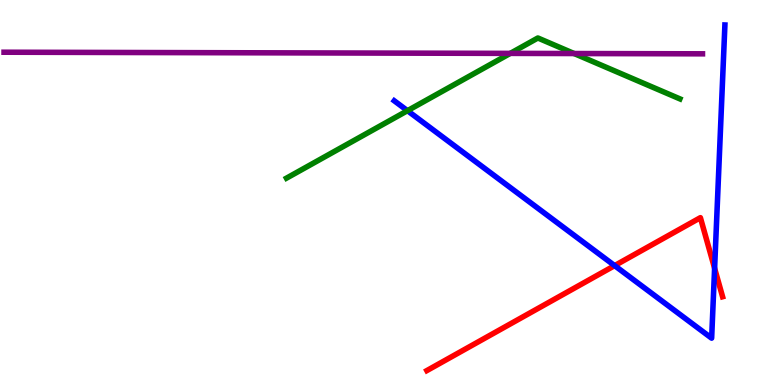[{'lines': ['blue', 'red'], 'intersections': [{'x': 7.93, 'y': 3.1}, {'x': 9.22, 'y': 3.03}]}, {'lines': ['green', 'red'], 'intersections': []}, {'lines': ['purple', 'red'], 'intersections': []}, {'lines': ['blue', 'green'], 'intersections': [{'x': 5.26, 'y': 7.12}]}, {'lines': ['blue', 'purple'], 'intersections': []}, {'lines': ['green', 'purple'], 'intersections': [{'x': 6.58, 'y': 8.61}, {'x': 7.41, 'y': 8.61}]}]